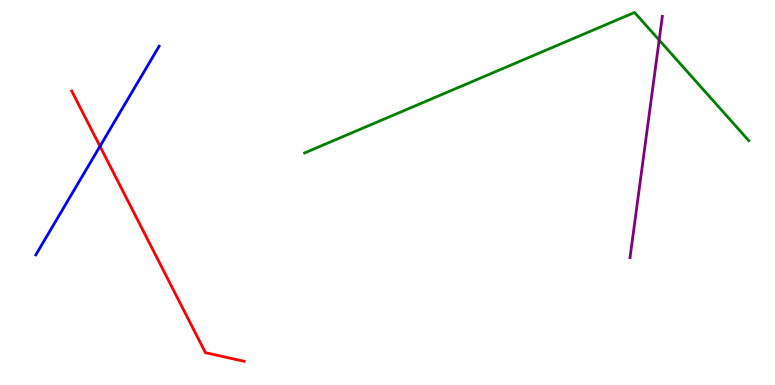[{'lines': ['blue', 'red'], 'intersections': [{'x': 1.29, 'y': 6.2}]}, {'lines': ['green', 'red'], 'intersections': []}, {'lines': ['purple', 'red'], 'intersections': []}, {'lines': ['blue', 'green'], 'intersections': []}, {'lines': ['blue', 'purple'], 'intersections': []}, {'lines': ['green', 'purple'], 'intersections': [{'x': 8.51, 'y': 8.96}]}]